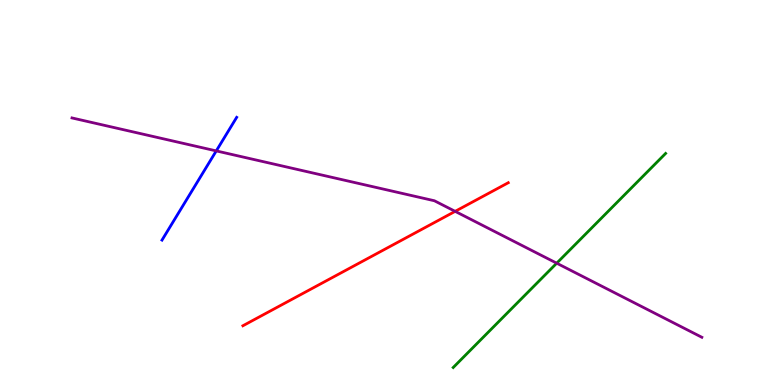[{'lines': ['blue', 'red'], 'intersections': []}, {'lines': ['green', 'red'], 'intersections': []}, {'lines': ['purple', 'red'], 'intersections': [{'x': 5.87, 'y': 4.51}]}, {'lines': ['blue', 'green'], 'intersections': []}, {'lines': ['blue', 'purple'], 'intersections': [{'x': 2.79, 'y': 6.08}]}, {'lines': ['green', 'purple'], 'intersections': [{'x': 7.18, 'y': 3.16}]}]